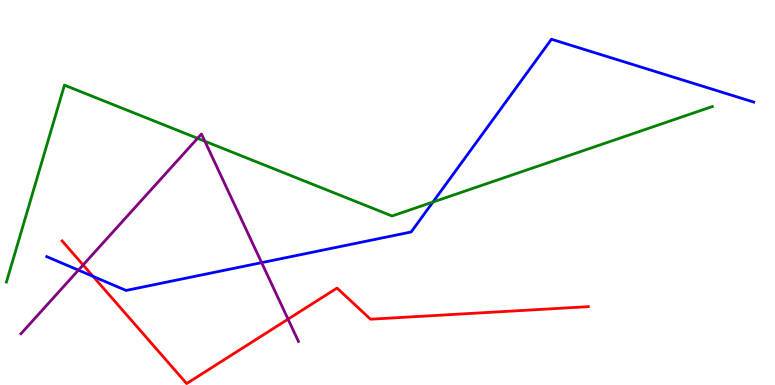[{'lines': ['blue', 'red'], 'intersections': [{'x': 1.2, 'y': 2.82}]}, {'lines': ['green', 'red'], 'intersections': []}, {'lines': ['purple', 'red'], 'intersections': [{'x': 1.07, 'y': 3.12}, {'x': 3.72, 'y': 1.71}]}, {'lines': ['blue', 'green'], 'intersections': [{'x': 5.59, 'y': 4.75}]}, {'lines': ['blue', 'purple'], 'intersections': [{'x': 1.01, 'y': 2.98}, {'x': 3.38, 'y': 3.18}]}, {'lines': ['green', 'purple'], 'intersections': [{'x': 2.55, 'y': 6.41}, {'x': 2.64, 'y': 6.33}]}]